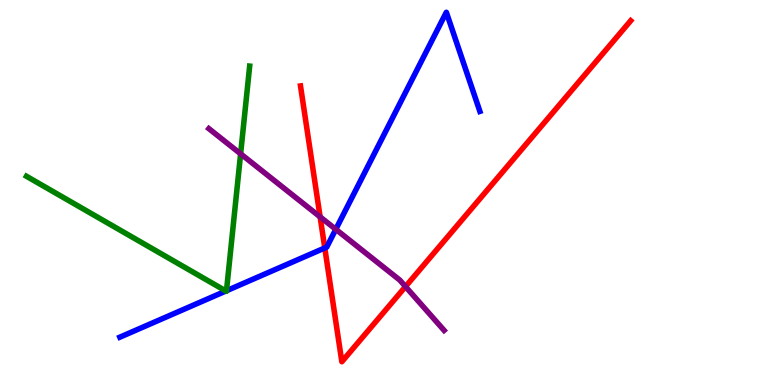[{'lines': ['blue', 'red'], 'intersections': [{'x': 4.19, 'y': 3.56}]}, {'lines': ['green', 'red'], 'intersections': []}, {'lines': ['purple', 'red'], 'intersections': [{'x': 4.13, 'y': 4.37}, {'x': 5.23, 'y': 2.56}]}, {'lines': ['blue', 'green'], 'intersections': [{'x': 2.91, 'y': 2.44}, {'x': 2.92, 'y': 2.45}]}, {'lines': ['blue', 'purple'], 'intersections': [{'x': 4.33, 'y': 4.04}]}, {'lines': ['green', 'purple'], 'intersections': [{'x': 3.1, 'y': 6.0}]}]